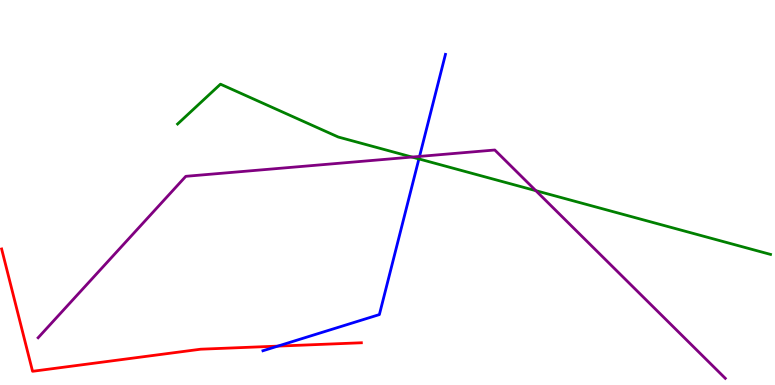[{'lines': ['blue', 'red'], 'intersections': [{'x': 3.58, 'y': 1.01}]}, {'lines': ['green', 'red'], 'intersections': []}, {'lines': ['purple', 'red'], 'intersections': []}, {'lines': ['blue', 'green'], 'intersections': [{'x': 5.41, 'y': 5.87}]}, {'lines': ['blue', 'purple'], 'intersections': [{'x': 5.41, 'y': 5.94}]}, {'lines': ['green', 'purple'], 'intersections': [{'x': 5.32, 'y': 5.92}, {'x': 6.91, 'y': 5.05}]}]